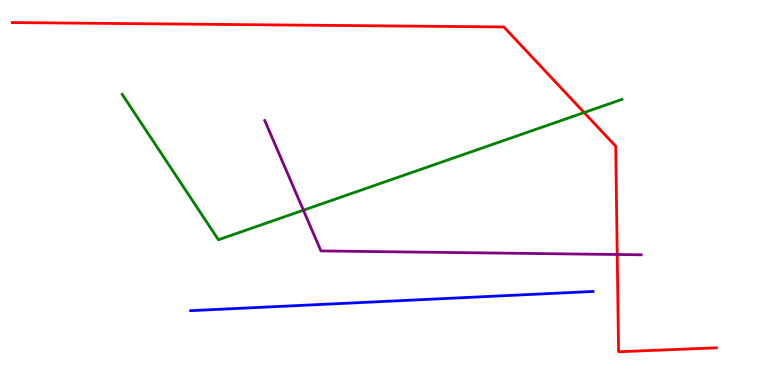[{'lines': ['blue', 'red'], 'intersections': []}, {'lines': ['green', 'red'], 'intersections': [{'x': 7.54, 'y': 7.08}]}, {'lines': ['purple', 'red'], 'intersections': [{'x': 7.96, 'y': 3.39}]}, {'lines': ['blue', 'green'], 'intersections': []}, {'lines': ['blue', 'purple'], 'intersections': []}, {'lines': ['green', 'purple'], 'intersections': [{'x': 3.91, 'y': 4.54}]}]